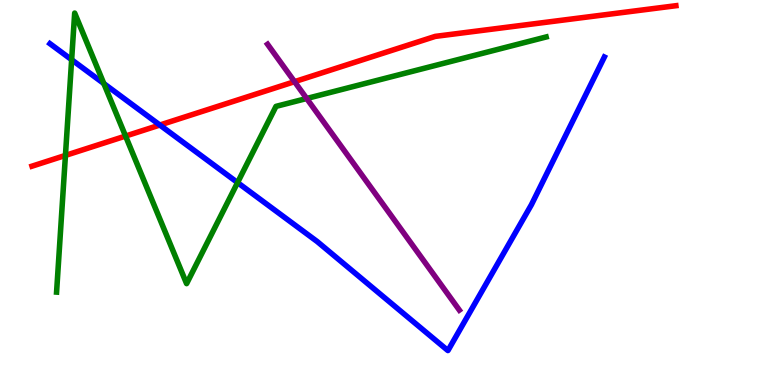[{'lines': ['blue', 'red'], 'intersections': [{'x': 2.06, 'y': 6.75}]}, {'lines': ['green', 'red'], 'intersections': [{'x': 0.844, 'y': 5.96}, {'x': 1.62, 'y': 6.47}]}, {'lines': ['purple', 'red'], 'intersections': [{'x': 3.8, 'y': 7.88}]}, {'lines': ['blue', 'green'], 'intersections': [{'x': 0.924, 'y': 8.45}, {'x': 1.34, 'y': 7.83}, {'x': 3.07, 'y': 5.26}]}, {'lines': ['blue', 'purple'], 'intersections': []}, {'lines': ['green', 'purple'], 'intersections': [{'x': 3.96, 'y': 7.44}]}]